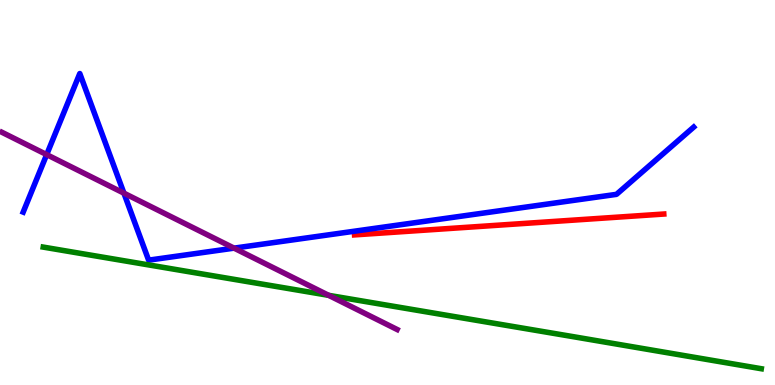[{'lines': ['blue', 'red'], 'intersections': []}, {'lines': ['green', 'red'], 'intersections': []}, {'lines': ['purple', 'red'], 'intersections': []}, {'lines': ['blue', 'green'], 'intersections': []}, {'lines': ['blue', 'purple'], 'intersections': [{'x': 0.602, 'y': 5.98}, {'x': 1.6, 'y': 4.98}, {'x': 3.02, 'y': 3.55}]}, {'lines': ['green', 'purple'], 'intersections': [{'x': 4.24, 'y': 2.33}]}]